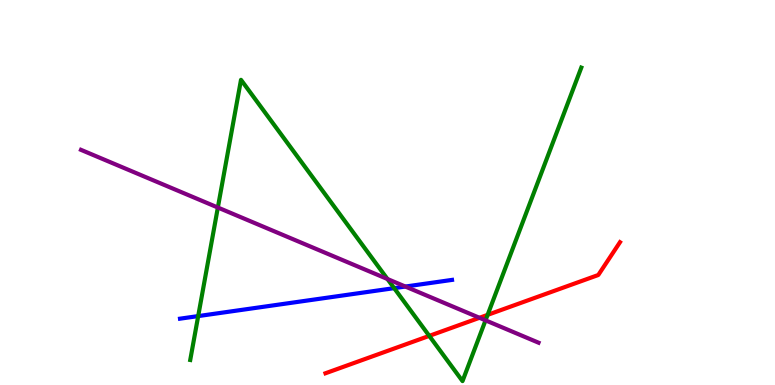[{'lines': ['blue', 'red'], 'intersections': []}, {'lines': ['green', 'red'], 'intersections': [{'x': 5.54, 'y': 1.28}, {'x': 6.29, 'y': 1.82}]}, {'lines': ['purple', 'red'], 'intersections': [{'x': 6.19, 'y': 1.75}]}, {'lines': ['blue', 'green'], 'intersections': [{'x': 2.56, 'y': 1.79}, {'x': 5.09, 'y': 2.52}]}, {'lines': ['blue', 'purple'], 'intersections': [{'x': 5.23, 'y': 2.56}]}, {'lines': ['green', 'purple'], 'intersections': [{'x': 2.81, 'y': 4.61}, {'x': 5.0, 'y': 2.75}, {'x': 6.27, 'y': 1.68}]}]